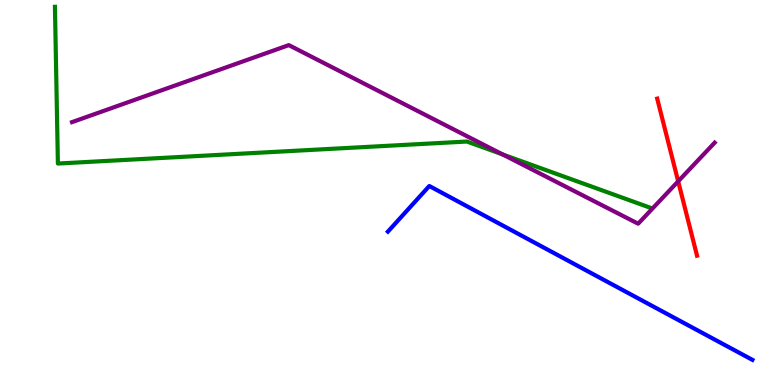[{'lines': ['blue', 'red'], 'intersections': []}, {'lines': ['green', 'red'], 'intersections': []}, {'lines': ['purple', 'red'], 'intersections': [{'x': 8.75, 'y': 5.29}]}, {'lines': ['blue', 'green'], 'intersections': []}, {'lines': ['blue', 'purple'], 'intersections': []}, {'lines': ['green', 'purple'], 'intersections': [{'x': 6.49, 'y': 5.99}]}]